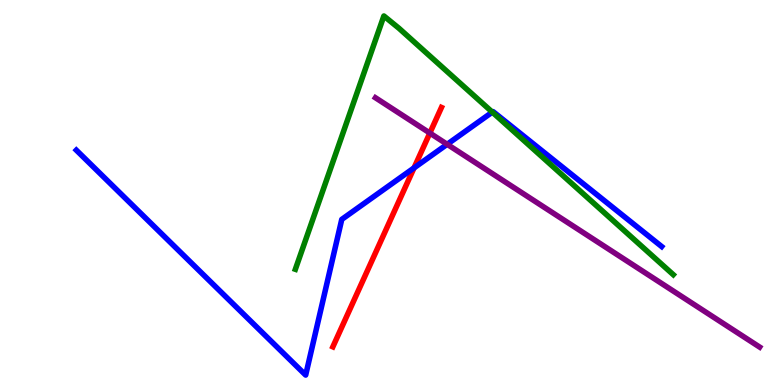[{'lines': ['blue', 'red'], 'intersections': [{'x': 5.34, 'y': 5.64}]}, {'lines': ['green', 'red'], 'intersections': []}, {'lines': ['purple', 'red'], 'intersections': [{'x': 5.55, 'y': 6.54}]}, {'lines': ['blue', 'green'], 'intersections': [{'x': 6.35, 'y': 7.09}]}, {'lines': ['blue', 'purple'], 'intersections': [{'x': 5.77, 'y': 6.25}]}, {'lines': ['green', 'purple'], 'intersections': []}]